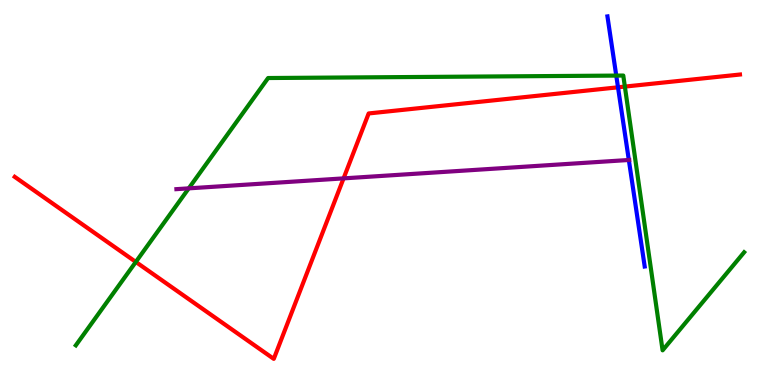[{'lines': ['blue', 'red'], 'intersections': [{'x': 7.97, 'y': 7.73}]}, {'lines': ['green', 'red'], 'intersections': [{'x': 1.75, 'y': 3.2}, {'x': 8.06, 'y': 7.75}]}, {'lines': ['purple', 'red'], 'intersections': [{'x': 4.43, 'y': 5.37}]}, {'lines': ['blue', 'green'], 'intersections': [{'x': 7.95, 'y': 8.04}]}, {'lines': ['blue', 'purple'], 'intersections': [{'x': 8.11, 'y': 5.84}]}, {'lines': ['green', 'purple'], 'intersections': [{'x': 2.44, 'y': 5.11}]}]